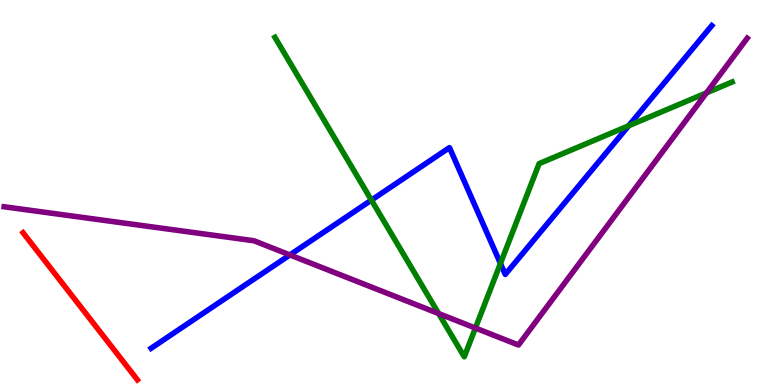[{'lines': ['blue', 'red'], 'intersections': []}, {'lines': ['green', 'red'], 'intersections': []}, {'lines': ['purple', 'red'], 'intersections': []}, {'lines': ['blue', 'green'], 'intersections': [{'x': 4.79, 'y': 4.8}, {'x': 6.46, 'y': 3.16}, {'x': 8.11, 'y': 6.73}]}, {'lines': ['blue', 'purple'], 'intersections': [{'x': 3.74, 'y': 3.38}]}, {'lines': ['green', 'purple'], 'intersections': [{'x': 5.66, 'y': 1.86}, {'x': 6.13, 'y': 1.48}, {'x': 9.12, 'y': 7.59}]}]